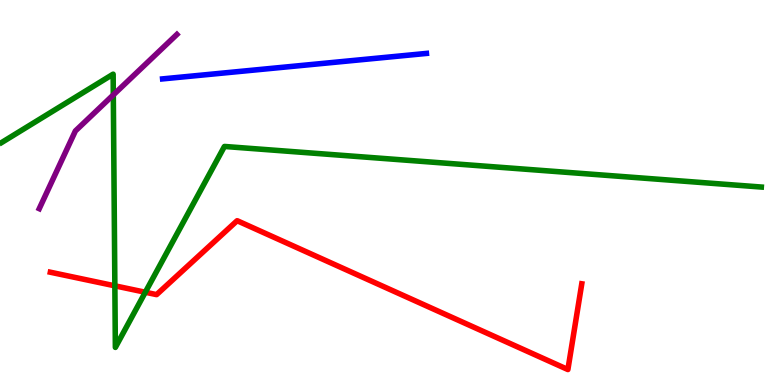[{'lines': ['blue', 'red'], 'intersections': []}, {'lines': ['green', 'red'], 'intersections': [{'x': 1.48, 'y': 2.58}, {'x': 1.87, 'y': 2.41}]}, {'lines': ['purple', 'red'], 'intersections': []}, {'lines': ['blue', 'green'], 'intersections': []}, {'lines': ['blue', 'purple'], 'intersections': []}, {'lines': ['green', 'purple'], 'intersections': [{'x': 1.46, 'y': 7.54}]}]